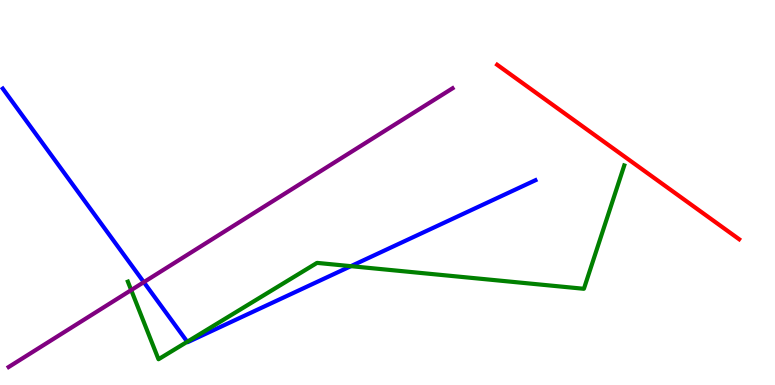[{'lines': ['blue', 'red'], 'intersections': []}, {'lines': ['green', 'red'], 'intersections': []}, {'lines': ['purple', 'red'], 'intersections': []}, {'lines': ['blue', 'green'], 'intersections': [{'x': 2.42, 'y': 1.12}, {'x': 4.53, 'y': 3.09}]}, {'lines': ['blue', 'purple'], 'intersections': [{'x': 1.86, 'y': 2.67}]}, {'lines': ['green', 'purple'], 'intersections': [{'x': 1.69, 'y': 2.47}]}]